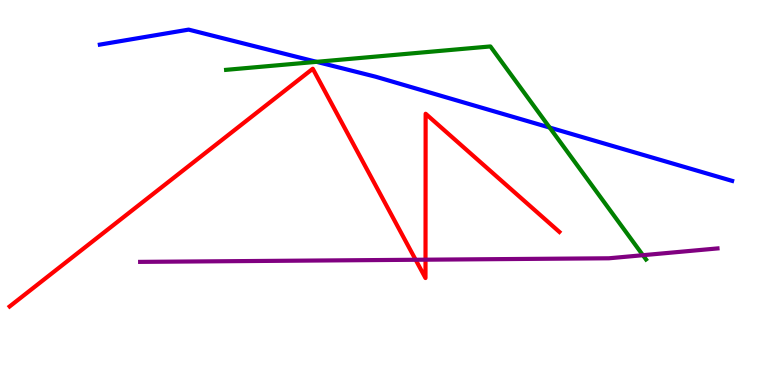[{'lines': ['blue', 'red'], 'intersections': []}, {'lines': ['green', 'red'], 'intersections': []}, {'lines': ['purple', 'red'], 'intersections': [{'x': 5.36, 'y': 3.25}, {'x': 5.49, 'y': 3.25}]}, {'lines': ['blue', 'green'], 'intersections': [{'x': 4.08, 'y': 8.39}, {'x': 7.09, 'y': 6.69}]}, {'lines': ['blue', 'purple'], 'intersections': []}, {'lines': ['green', 'purple'], 'intersections': [{'x': 8.3, 'y': 3.37}]}]